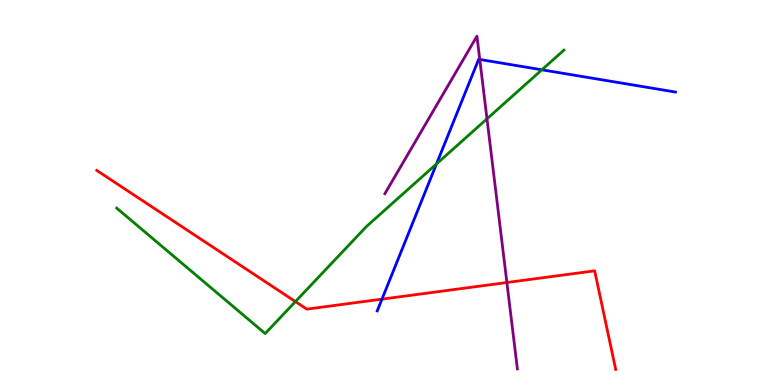[{'lines': ['blue', 'red'], 'intersections': [{'x': 4.93, 'y': 2.23}]}, {'lines': ['green', 'red'], 'intersections': [{'x': 3.81, 'y': 2.17}]}, {'lines': ['purple', 'red'], 'intersections': [{'x': 6.54, 'y': 2.66}]}, {'lines': ['blue', 'green'], 'intersections': [{'x': 5.63, 'y': 5.74}, {'x': 6.99, 'y': 8.19}]}, {'lines': ['blue', 'purple'], 'intersections': [{'x': 6.19, 'y': 8.46}]}, {'lines': ['green', 'purple'], 'intersections': [{'x': 6.28, 'y': 6.91}]}]